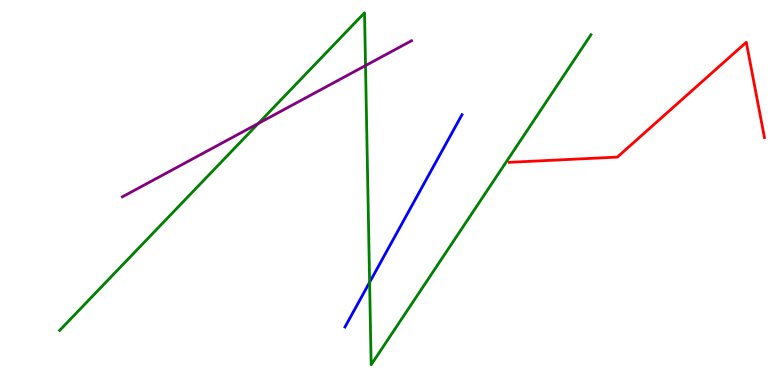[{'lines': ['blue', 'red'], 'intersections': []}, {'lines': ['green', 'red'], 'intersections': []}, {'lines': ['purple', 'red'], 'intersections': []}, {'lines': ['blue', 'green'], 'intersections': [{'x': 4.77, 'y': 2.67}]}, {'lines': ['blue', 'purple'], 'intersections': []}, {'lines': ['green', 'purple'], 'intersections': [{'x': 3.33, 'y': 6.79}, {'x': 4.72, 'y': 8.3}]}]